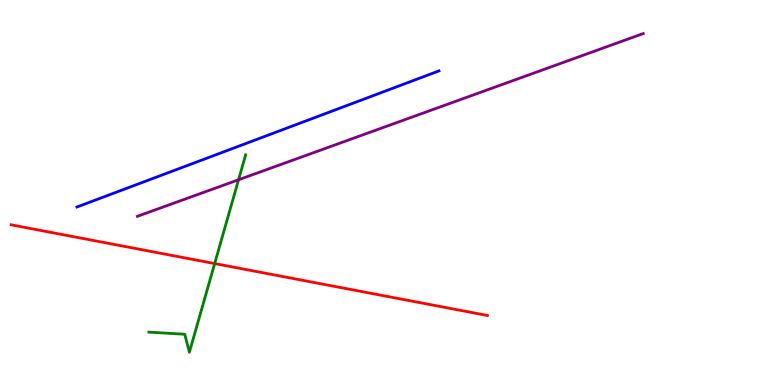[{'lines': ['blue', 'red'], 'intersections': []}, {'lines': ['green', 'red'], 'intersections': [{'x': 2.77, 'y': 3.15}]}, {'lines': ['purple', 'red'], 'intersections': []}, {'lines': ['blue', 'green'], 'intersections': []}, {'lines': ['blue', 'purple'], 'intersections': []}, {'lines': ['green', 'purple'], 'intersections': [{'x': 3.08, 'y': 5.33}]}]